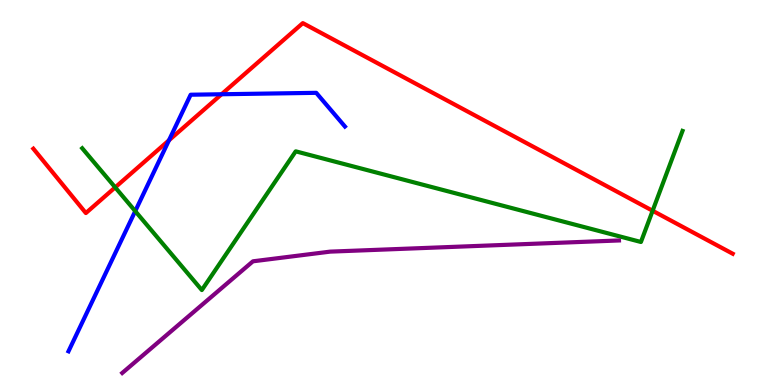[{'lines': ['blue', 'red'], 'intersections': [{'x': 2.18, 'y': 6.36}, {'x': 2.86, 'y': 7.55}]}, {'lines': ['green', 'red'], 'intersections': [{'x': 1.49, 'y': 5.13}, {'x': 8.42, 'y': 4.53}]}, {'lines': ['purple', 'red'], 'intersections': []}, {'lines': ['blue', 'green'], 'intersections': [{'x': 1.74, 'y': 4.52}]}, {'lines': ['blue', 'purple'], 'intersections': []}, {'lines': ['green', 'purple'], 'intersections': []}]